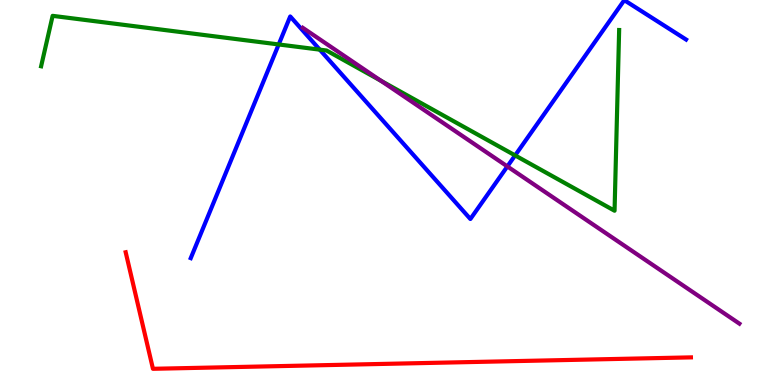[{'lines': ['blue', 'red'], 'intersections': []}, {'lines': ['green', 'red'], 'intersections': []}, {'lines': ['purple', 'red'], 'intersections': []}, {'lines': ['blue', 'green'], 'intersections': [{'x': 3.6, 'y': 8.85}, {'x': 4.13, 'y': 8.71}, {'x': 6.65, 'y': 5.96}]}, {'lines': ['blue', 'purple'], 'intersections': [{'x': 6.55, 'y': 5.68}]}, {'lines': ['green', 'purple'], 'intersections': [{'x': 4.92, 'y': 7.9}]}]